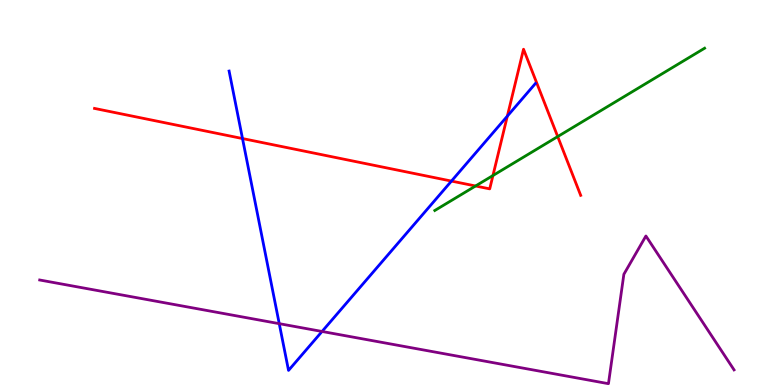[{'lines': ['blue', 'red'], 'intersections': [{'x': 3.13, 'y': 6.4}, {'x': 5.83, 'y': 5.3}, {'x': 6.55, 'y': 6.98}]}, {'lines': ['green', 'red'], 'intersections': [{'x': 6.14, 'y': 5.17}, {'x': 6.36, 'y': 5.44}, {'x': 7.2, 'y': 6.45}]}, {'lines': ['purple', 'red'], 'intersections': []}, {'lines': ['blue', 'green'], 'intersections': []}, {'lines': ['blue', 'purple'], 'intersections': [{'x': 3.6, 'y': 1.59}, {'x': 4.16, 'y': 1.39}]}, {'lines': ['green', 'purple'], 'intersections': []}]